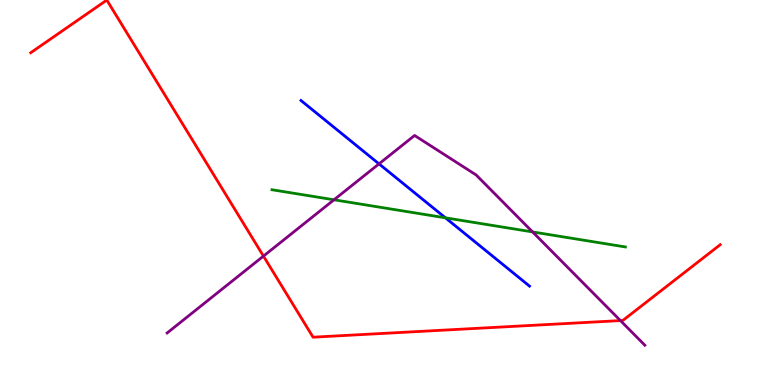[{'lines': ['blue', 'red'], 'intersections': []}, {'lines': ['green', 'red'], 'intersections': []}, {'lines': ['purple', 'red'], 'intersections': [{'x': 3.4, 'y': 3.35}, {'x': 8.01, 'y': 1.67}]}, {'lines': ['blue', 'green'], 'intersections': [{'x': 5.75, 'y': 4.34}]}, {'lines': ['blue', 'purple'], 'intersections': [{'x': 4.89, 'y': 5.74}]}, {'lines': ['green', 'purple'], 'intersections': [{'x': 4.31, 'y': 4.81}, {'x': 6.87, 'y': 3.98}]}]